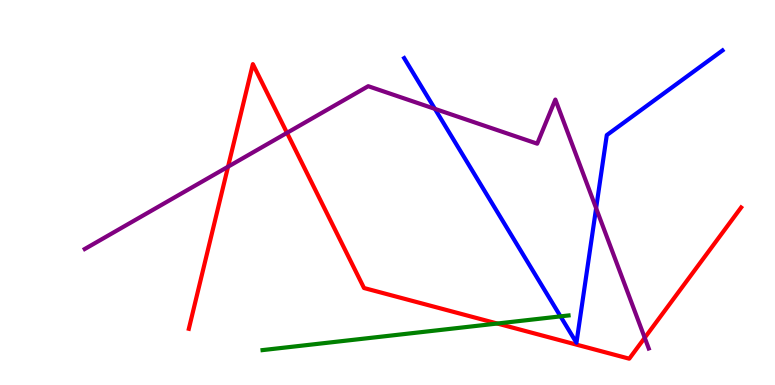[{'lines': ['blue', 'red'], 'intersections': []}, {'lines': ['green', 'red'], 'intersections': [{'x': 6.42, 'y': 1.6}]}, {'lines': ['purple', 'red'], 'intersections': [{'x': 2.94, 'y': 5.67}, {'x': 3.7, 'y': 6.55}, {'x': 8.32, 'y': 1.23}]}, {'lines': ['blue', 'green'], 'intersections': [{'x': 7.23, 'y': 1.78}]}, {'lines': ['blue', 'purple'], 'intersections': [{'x': 5.61, 'y': 7.17}, {'x': 7.69, 'y': 4.59}]}, {'lines': ['green', 'purple'], 'intersections': []}]